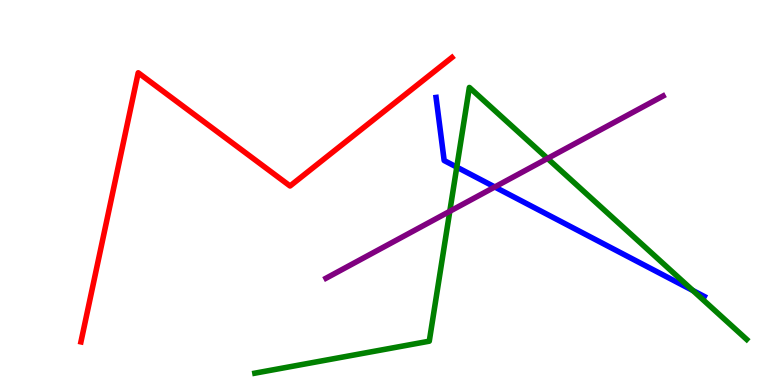[{'lines': ['blue', 'red'], 'intersections': []}, {'lines': ['green', 'red'], 'intersections': []}, {'lines': ['purple', 'red'], 'intersections': []}, {'lines': ['blue', 'green'], 'intersections': [{'x': 5.89, 'y': 5.66}, {'x': 8.94, 'y': 2.46}]}, {'lines': ['blue', 'purple'], 'intersections': [{'x': 6.38, 'y': 5.14}]}, {'lines': ['green', 'purple'], 'intersections': [{'x': 5.8, 'y': 4.51}, {'x': 7.06, 'y': 5.88}]}]